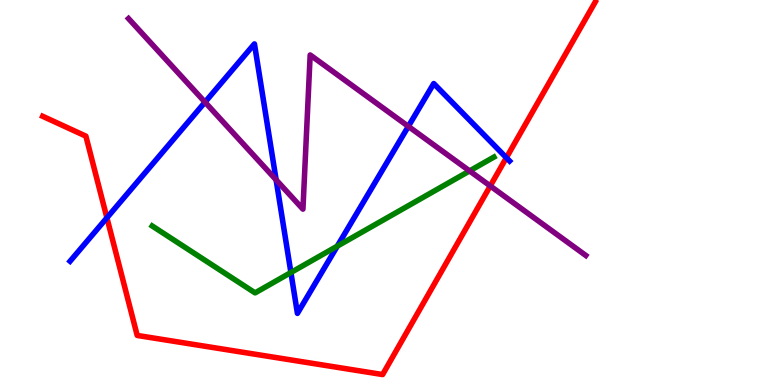[{'lines': ['blue', 'red'], 'intersections': [{'x': 1.38, 'y': 4.34}, {'x': 6.53, 'y': 5.9}]}, {'lines': ['green', 'red'], 'intersections': []}, {'lines': ['purple', 'red'], 'intersections': [{'x': 6.33, 'y': 5.17}]}, {'lines': ['blue', 'green'], 'intersections': [{'x': 3.75, 'y': 2.92}, {'x': 4.35, 'y': 3.61}]}, {'lines': ['blue', 'purple'], 'intersections': [{'x': 2.65, 'y': 7.35}, {'x': 3.56, 'y': 5.33}, {'x': 5.27, 'y': 6.72}]}, {'lines': ['green', 'purple'], 'intersections': [{'x': 6.06, 'y': 5.56}]}]